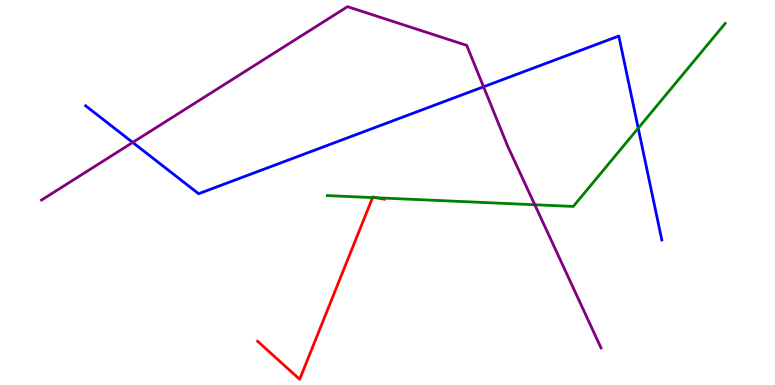[{'lines': ['blue', 'red'], 'intersections': []}, {'lines': ['green', 'red'], 'intersections': [{'x': 4.81, 'y': 4.87}, {'x': 4.86, 'y': 4.86}]}, {'lines': ['purple', 'red'], 'intersections': []}, {'lines': ['blue', 'green'], 'intersections': [{'x': 8.24, 'y': 6.67}]}, {'lines': ['blue', 'purple'], 'intersections': [{'x': 1.71, 'y': 6.3}, {'x': 6.24, 'y': 7.75}]}, {'lines': ['green', 'purple'], 'intersections': [{'x': 6.9, 'y': 4.68}]}]